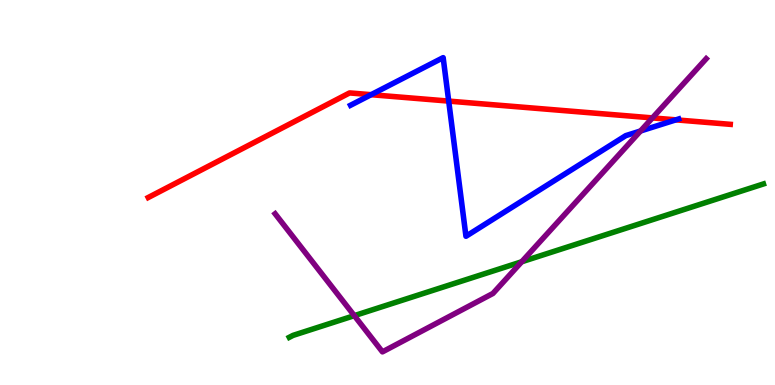[{'lines': ['blue', 'red'], 'intersections': [{'x': 4.79, 'y': 7.54}, {'x': 5.79, 'y': 7.37}, {'x': 8.72, 'y': 6.89}]}, {'lines': ['green', 'red'], 'intersections': []}, {'lines': ['purple', 'red'], 'intersections': [{'x': 8.42, 'y': 6.94}]}, {'lines': ['blue', 'green'], 'intersections': []}, {'lines': ['blue', 'purple'], 'intersections': [{'x': 8.26, 'y': 6.6}]}, {'lines': ['green', 'purple'], 'intersections': [{'x': 4.57, 'y': 1.8}, {'x': 6.73, 'y': 3.2}]}]